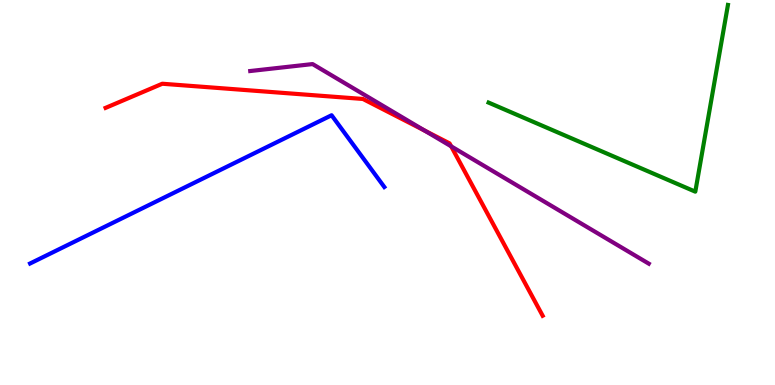[{'lines': ['blue', 'red'], 'intersections': []}, {'lines': ['green', 'red'], 'intersections': []}, {'lines': ['purple', 'red'], 'intersections': [{'x': 5.48, 'y': 6.61}, {'x': 5.82, 'y': 6.2}]}, {'lines': ['blue', 'green'], 'intersections': []}, {'lines': ['blue', 'purple'], 'intersections': []}, {'lines': ['green', 'purple'], 'intersections': []}]